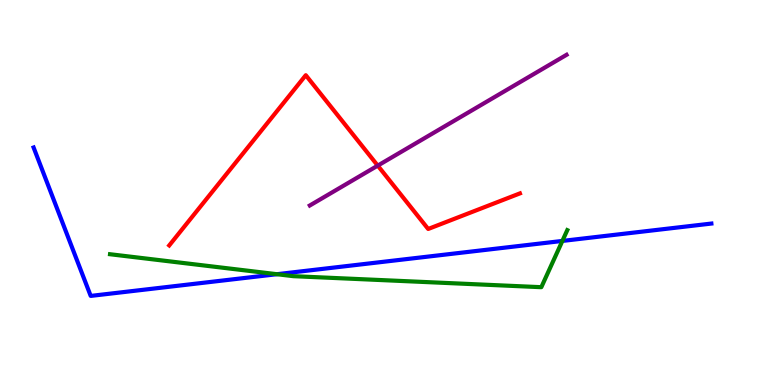[{'lines': ['blue', 'red'], 'intersections': []}, {'lines': ['green', 'red'], 'intersections': []}, {'lines': ['purple', 'red'], 'intersections': [{'x': 4.87, 'y': 5.7}]}, {'lines': ['blue', 'green'], 'intersections': [{'x': 3.57, 'y': 2.88}, {'x': 7.26, 'y': 3.74}]}, {'lines': ['blue', 'purple'], 'intersections': []}, {'lines': ['green', 'purple'], 'intersections': []}]